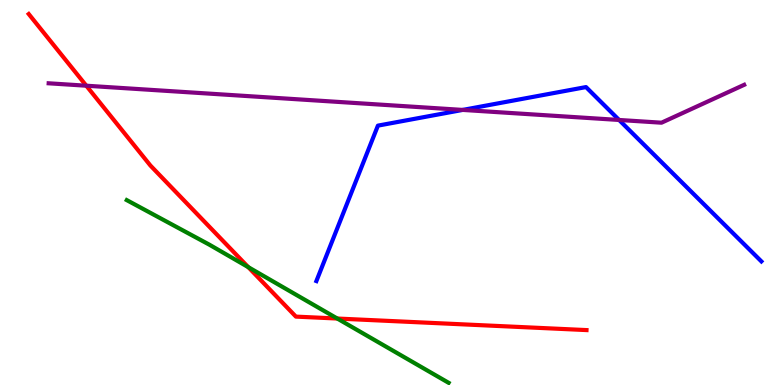[{'lines': ['blue', 'red'], 'intersections': []}, {'lines': ['green', 'red'], 'intersections': [{'x': 3.2, 'y': 3.06}, {'x': 4.35, 'y': 1.73}]}, {'lines': ['purple', 'red'], 'intersections': [{'x': 1.11, 'y': 7.77}]}, {'lines': ['blue', 'green'], 'intersections': []}, {'lines': ['blue', 'purple'], 'intersections': [{'x': 5.97, 'y': 7.14}, {'x': 7.99, 'y': 6.88}]}, {'lines': ['green', 'purple'], 'intersections': []}]